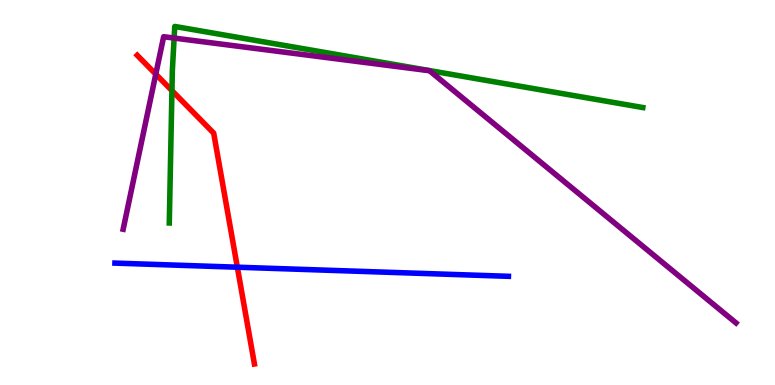[{'lines': ['blue', 'red'], 'intersections': [{'x': 3.06, 'y': 3.06}]}, {'lines': ['green', 'red'], 'intersections': [{'x': 2.22, 'y': 7.65}]}, {'lines': ['purple', 'red'], 'intersections': [{'x': 2.01, 'y': 8.07}]}, {'lines': ['blue', 'green'], 'intersections': []}, {'lines': ['blue', 'purple'], 'intersections': []}, {'lines': ['green', 'purple'], 'intersections': [{'x': 2.25, 'y': 9.01}]}]